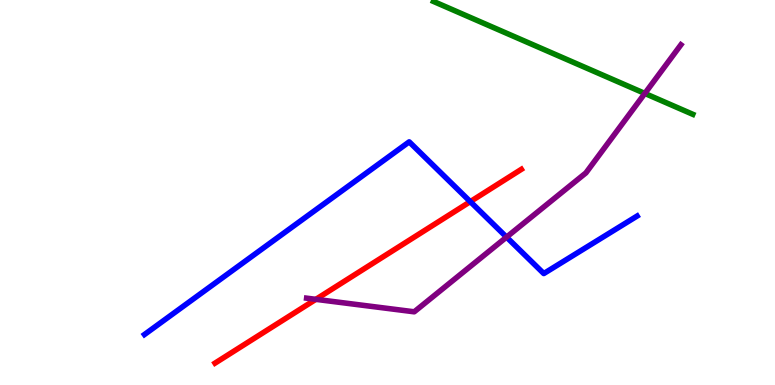[{'lines': ['blue', 'red'], 'intersections': [{'x': 6.07, 'y': 4.76}]}, {'lines': ['green', 'red'], 'intersections': []}, {'lines': ['purple', 'red'], 'intersections': [{'x': 4.08, 'y': 2.23}]}, {'lines': ['blue', 'green'], 'intersections': []}, {'lines': ['blue', 'purple'], 'intersections': [{'x': 6.54, 'y': 3.84}]}, {'lines': ['green', 'purple'], 'intersections': [{'x': 8.32, 'y': 7.57}]}]